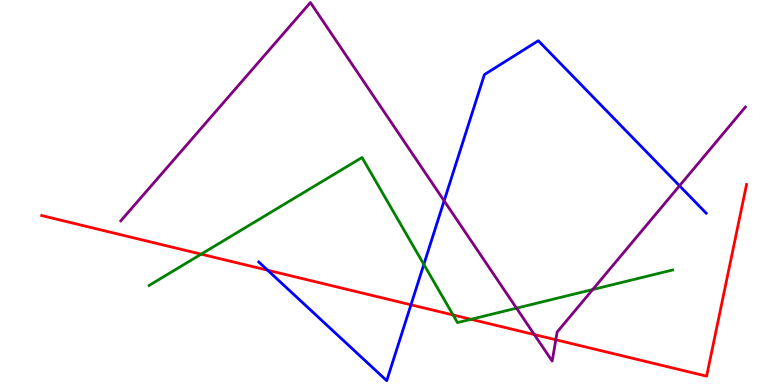[{'lines': ['blue', 'red'], 'intersections': [{'x': 3.45, 'y': 2.98}, {'x': 5.3, 'y': 2.08}]}, {'lines': ['green', 'red'], 'intersections': [{'x': 2.6, 'y': 3.4}, {'x': 5.85, 'y': 1.82}, {'x': 6.08, 'y': 1.71}]}, {'lines': ['purple', 'red'], 'intersections': [{'x': 6.89, 'y': 1.31}, {'x': 7.17, 'y': 1.18}]}, {'lines': ['blue', 'green'], 'intersections': [{'x': 5.47, 'y': 3.13}]}, {'lines': ['blue', 'purple'], 'intersections': [{'x': 5.73, 'y': 4.78}, {'x': 8.77, 'y': 5.17}]}, {'lines': ['green', 'purple'], 'intersections': [{'x': 6.66, 'y': 2.0}, {'x': 7.65, 'y': 2.48}]}]